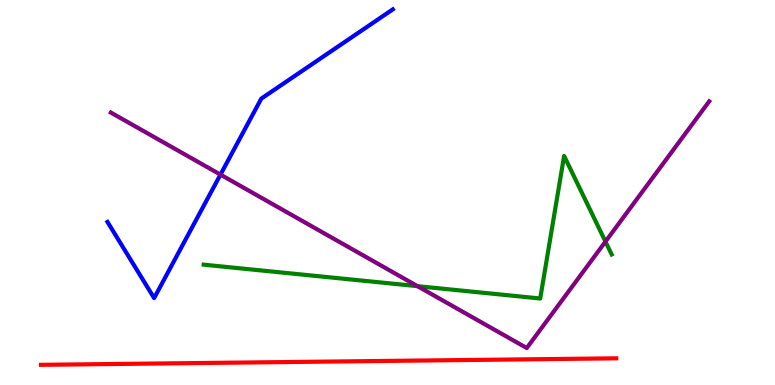[{'lines': ['blue', 'red'], 'intersections': []}, {'lines': ['green', 'red'], 'intersections': []}, {'lines': ['purple', 'red'], 'intersections': []}, {'lines': ['blue', 'green'], 'intersections': []}, {'lines': ['blue', 'purple'], 'intersections': [{'x': 2.84, 'y': 5.46}]}, {'lines': ['green', 'purple'], 'intersections': [{'x': 5.39, 'y': 2.57}, {'x': 7.81, 'y': 3.72}]}]